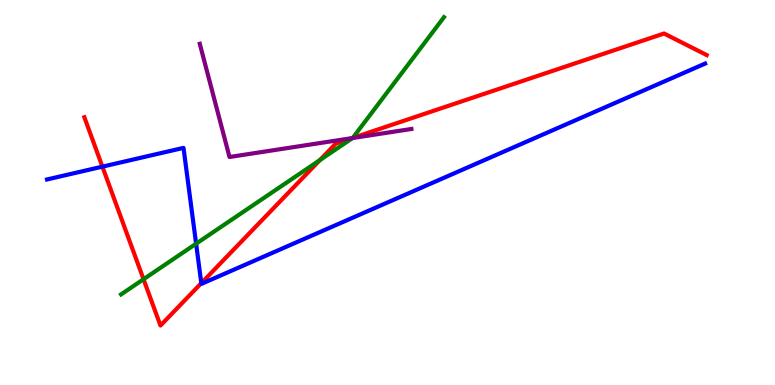[{'lines': ['blue', 'red'], 'intersections': [{'x': 1.32, 'y': 5.67}, {'x': 2.6, 'y': 2.64}]}, {'lines': ['green', 'red'], 'intersections': [{'x': 1.85, 'y': 2.75}, {'x': 4.13, 'y': 5.84}, {'x': 4.55, 'y': 6.42}]}, {'lines': ['purple', 'red'], 'intersections': [{'x': 4.55, 'y': 6.41}]}, {'lines': ['blue', 'green'], 'intersections': [{'x': 2.53, 'y': 3.67}]}, {'lines': ['blue', 'purple'], 'intersections': []}, {'lines': ['green', 'purple'], 'intersections': [{'x': 4.55, 'y': 6.41}]}]